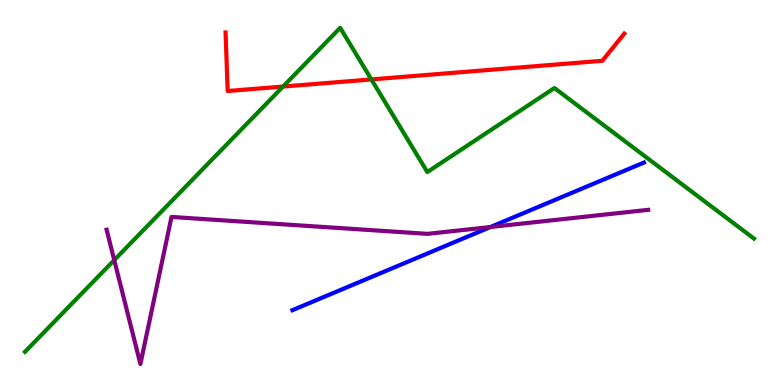[{'lines': ['blue', 'red'], 'intersections': []}, {'lines': ['green', 'red'], 'intersections': [{'x': 3.65, 'y': 7.75}, {'x': 4.79, 'y': 7.94}]}, {'lines': ['purple', 'red'], 'intersections': []}, {'lines': ['blue', 'green'], 'intersections': []}, {'lines': ['blue', 'purple'], 'intersections': [{'x': 6.33, 'y': 4.1}]}, {'lines': ['green', 'purple'], 'intersections': [{'x': 1.47, 'y': 3.24}]}]